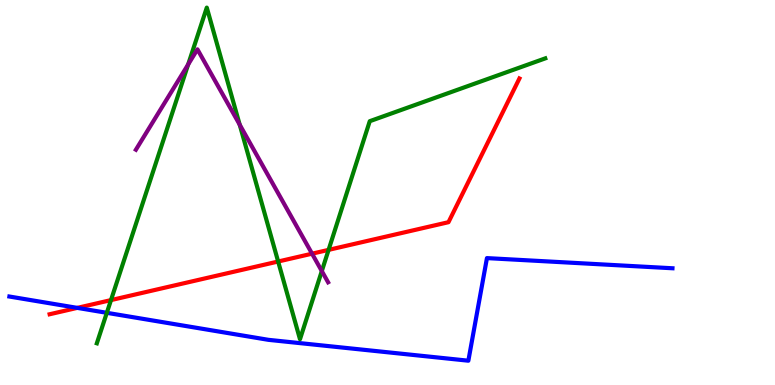[{'lines': ['blue', 'red'], 'intersections': [{'x': 0.997, 'y': 2.0}]}, {'lines': ['green', 'red'], 'intersections': [{'x': 1.43, 'y': 2.21}, {'x': 3.59, 'y': 3.21}, {'x': 4.24, 'y': 3.51}]}, {'lines': ['purple', 'red'], 'intersections': [{'x': 4.03, 'y': 3.41}]}, {'lines': ['blue', 'green'], 'intersections': [{'x': 1.38, 'y': 1.87}]}, {'lines': ['blue', 'purple'], 'intersections': []}, {'lines': ['green', 'purple'], 'intersections': [{'x': 2.43, 'y': 8.33}, {'x': 3.09, 'y': 6.76}, {'x': 4.15, 'y': 2.96}]}]